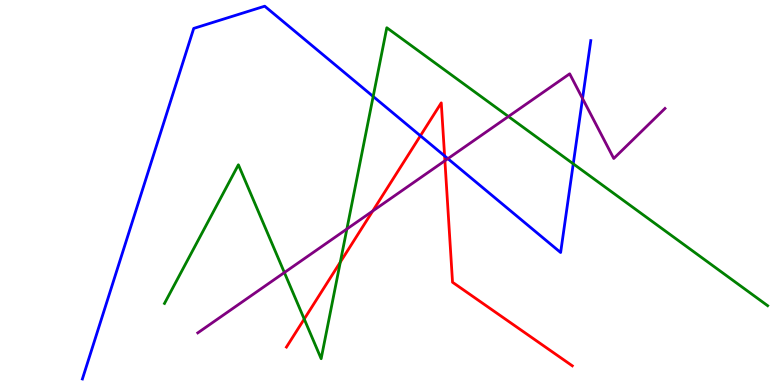[{'lines': ['blue', 'red'], 'intersections': [{'x': 5.42, 'y': 6.47}, {'x': 5.74, 'y': 5.95}]}, {'lines': ['green', 'red'], 'intersections': [{'x': 3.93, 'y': 1.71}, {'x': 4.39, 'y': 3.19}]}, {'lines': ['purple', 'red'], 'intersections': [{'x': 4.81, 'y': 4.52}, {'x': 5.74, 'y': 5.83}]}, {'lines': ['blue', 'green'], 'intersections': [{'x': 4.82, 'y': 7.49}, {'x': 7.4, 'y': 5.74}]}, {'lines': ['blue', 'purple'], 'intersections': [{'x': 5.78, 'y': 5.88}, {'x': 7.52, 'y': 7.44}]}, {'lines': ['green', 'purple'], 'intersections': [{'x': 3.67, 'y': 2.92}, {'x': 4.48, 'y': 4.05}, {'x': 6.56, 'y': 6.97}]}]